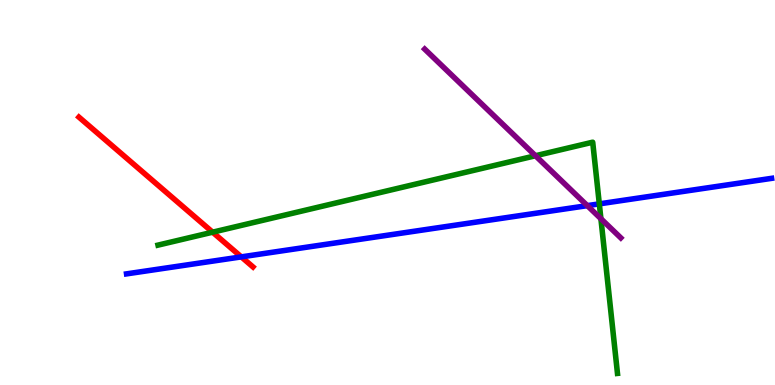[{'lines': ['blue', 'red'], 'intersections': [{'x': 3.11, 'y': 3.33}]}, {'lines': ['green', 'red'], 'intersections': [{'x': 2.74, 'y': 3.97}]}, {'lines': ['purple', 'red'], 'intersections': []}, {'lines': ['blue', 'green'], 'intersections': [{'x': 7.73, 'y': 4.7}]}, {'lines': ['blue', 'purple'], 'intersections': [{'x': 7.58, 'y': 4.66}]}, {'lines': ['green', 'purple'], 'intersections': [{'x': 6.91, 'y': 5.95}, {'x': 7.75, 'y': 4.32}]}]